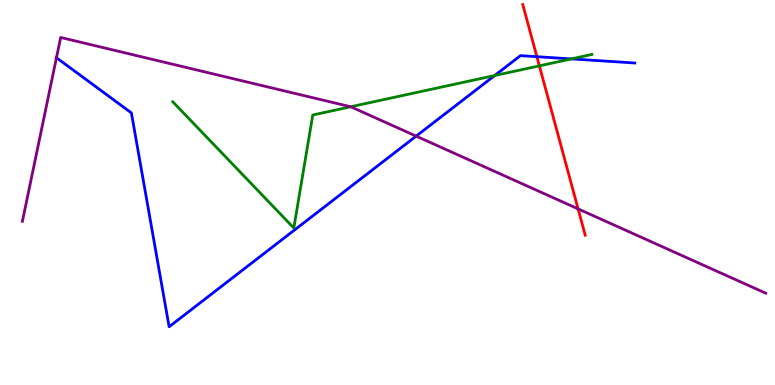[{'lines': ['blue', 'red'], 'intersections': [{'x': 6.93, 'y': 8.53}]}, {'lines': ['green', 'red'], 'intersections': [{'x': 6.96, 'y': 8.29}]}, {'lines': ['purple', 'red'], 'intersections': [{'x': 7.46, 'y': 4.57}]}, {'lines': ['blue', 'green'], 'intersections': [{'x': 6.38, 'y': 8.04}, {'x': 7.37, 'y': 8.47}]}, {'lines': ['blue', 'purple'], 'intersections': [{'x': 0.729, 'y': 8.5}, {'x': 5.37, 'y': 6.46}]}, {'lines': ['green', 'purple'], 'intersections': [{'x': 4.53, 'y': 7.23}]}]